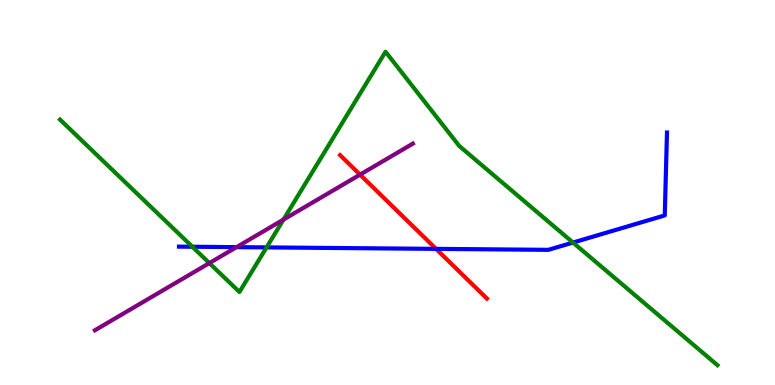[{'lines': ['blue', 'red'], 'intersections': [{'x': 5.63, 'y': 3.54}]}, {'lines': ['green', 'red'], 'intersections': []}, {'lines': ['purple', 'red'], 'intersections': [{'x': 4.65, 'y': 5.46}]}, {'lines': ['blue', 'green'], 'intersections': [{'x': 2.48, 'y': 3.59}, {'x': 3.44, 'y': 3.57}, {'x': 7.39, 'y': 3.7}]}, {'lines': ['blue', 'purple'], 'intersections': [{'x': 3.05, 'y': 3.58}]}, {'lines': ['green', 'purple'], 'intersections': [{'x': 2.7, 'y': 3.17}, {'x': 3.66, 'y': 4.3}]}]